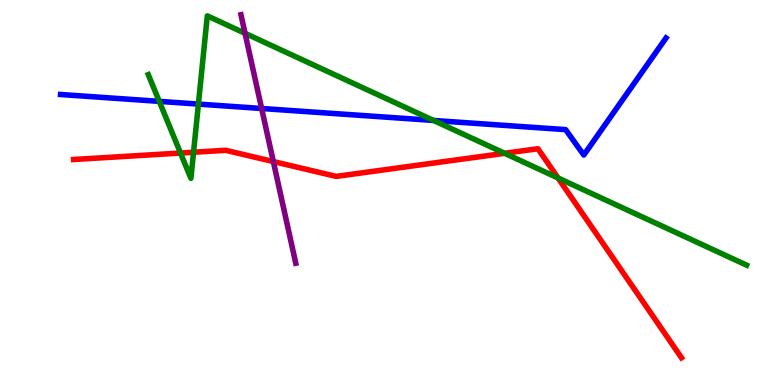[{'lines': ['blue', 'red'], 'intersections': []}, {'lines': ['green', 'red'], 'intersections': [{'x': 2.33, 'y': 6.03}, {'x': 2.5, 'y': 6.05}, {'x': 6.51, 'y': 6.02}, {'x': 7.2, 'y': 5.38}]}, {'lines': ['purple', 'red'], 'intersections': [{'x': 3.53, 'y': 5.8}]}, {'lines': ['blue', 'green'], 'intersections': [{'x': 2.06, 'y': 7.37}, {'x': 2.56, 'y': 7.3}, {'x': 5.59, 'y': 6.87}]}, {'lines': ['blue', 'purple'], 'intersections': [{'x': 3.38, 'y': 7.18}]}, {'lines': ['green', 'purple'], 'intersections': [{'x': 3.16, 'y': 9.13}]}]